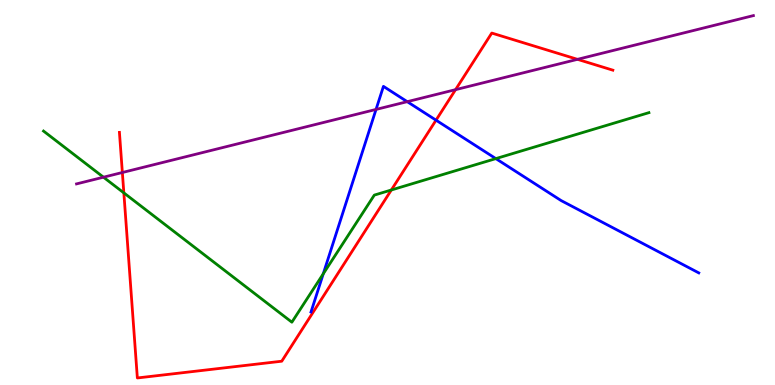[{'lines': ['blue', 'red'], 'intersections': [{'x': 5.63, 'y': 6.88}]}, {'lines': ['green', 'red'], 'intersections': [{'x': 1.6, 'y': 4.99}, {'x': 5.05, 'y': 5.07}]}, {'lines': ['purple', 'red'], 'intersections': [{'x': 1.58, 'y': 5.52}, {'x': 5.88, 'y': 7.67}, {'x': 7.45, 'y': 8.46}]}, {'lines': ['blue', 'green'], 'intersections': [{'x': 4.17, 'y': 2.89}, {'x': 6.4, 'y': 5.88}]}, {'lines': ['blue', 'purple'], 'intersections': [{'x': 4.85, 'y': 7.16}, {'x': 5.25, 'y': 7.36}]}, {'lines': ['green', 'purple'], 'intersections': [{'x': 1.34, 'y': 5.4}]}]